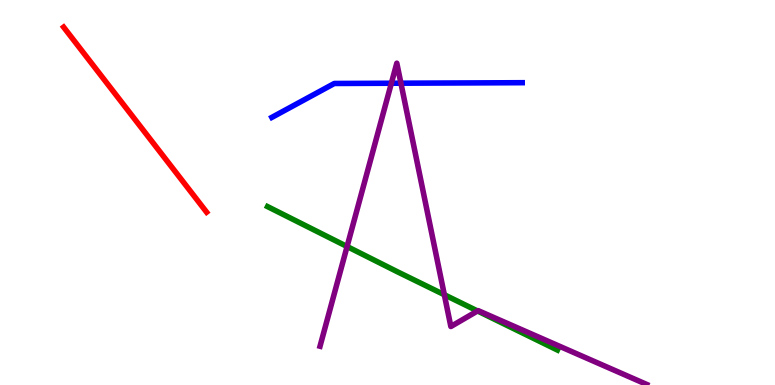[{'lines': ['blue', 'red'], 'intersections': []}, {'lines': ['green', 'red'], 'intersections': []}, {'lines': ['purple', 'red'], 'intersections': []}, {'lines': ['blue', 'green'], 'intersections': []}, {'lines': ['blue', 'purple'], 'intersections': [{'x': 5.05, 'y': 7.84}, {'x': 5.17, 'y': 7.84}]}, {'lines': ['green', 'purple'], 'intersections': [{'x': 4.48, 'y': 3.6}, {'x': 5.73, 'y': 2.34}, {'x': 6.16, 'y': 1.92}]}]